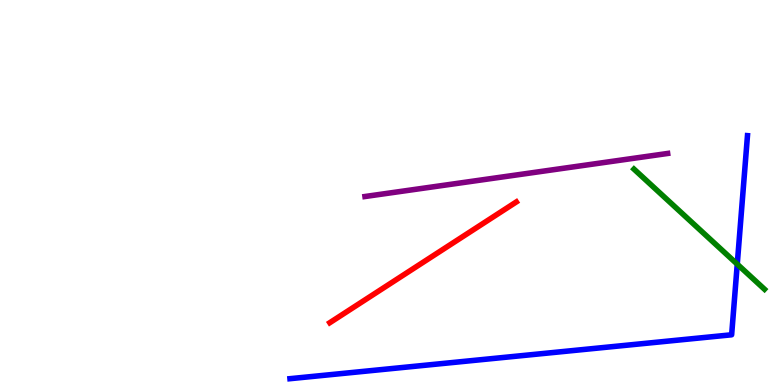[{'lines': ['blue', 'red'], 'intersections': []}, {'lines': ['green', 'red'], 'intersections': []}, {'lines': ['purple', 'red'], 'intersections': []}, {'lines': ['blue', 'green'], 'intersections': [{'x': 9.51, 'y': 3.14}]}, {'lines': ['blue', 'purple'], 'intersections': []}, {'lines': ['green', 'purple'], 'intersections': []}]